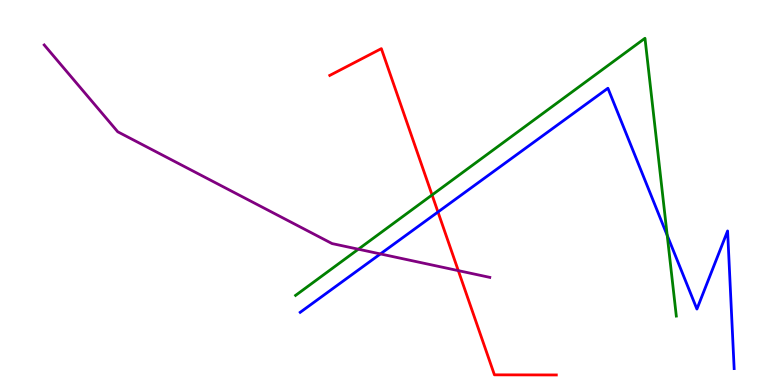[{'lines': ['blue', 'red'], 'intersections': [{'x': 5.65, 'y': 4.49}]}, {'lines': ['green', 'red'], 'intersections': [{'x': 5.58, 'y': 4.94}]}, {'lines': ['purple', 'red'], 'intersections': [{'x': 5.91, 'y': 2.97}]}, {'lines': ['blue', 'green'], 'intersections': [{'x': 8.61, 'y': 3.89}]}, {'lines': ['blue', 'purple'], 'intersections': [{'x': 4.91, 'y': 3.4}]}, {'lines': ['green', 'purple'], 'intersections': [{'x': 4.62, 'y': 3.53}]}]